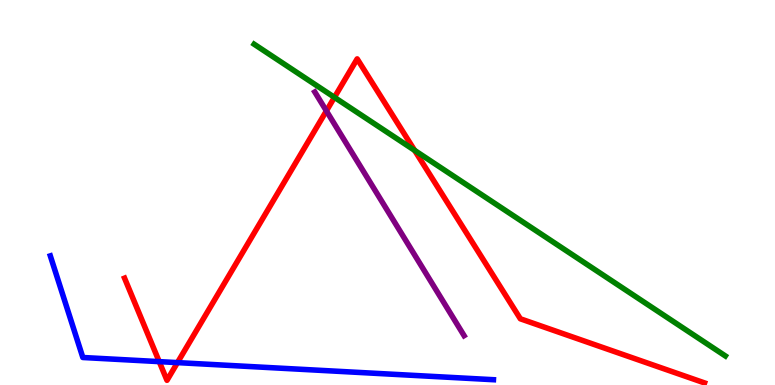[{'lines': ['blue', 'red'], 'intersections': [{'x': 2.05, 'y': 0.607}, {'x': 2.29, 'y': 0.581}]}, {'lines': ['green', 'red'], 'intersections': [{'x': 4.32, 'y': 7.47}, {'x': 5.35, 'y': 6.09}]}, {'lines': ['purple', 'red'], 'intersections': [{'x': 4.21, 'y': 7.12}]}, {'lines': ['blue', 'green'], 'intersections': []}, {'lines': ['blue', 'purple'], 'intersections': []}, {'lines': ['green', 'purple'], 'intersections': []}]